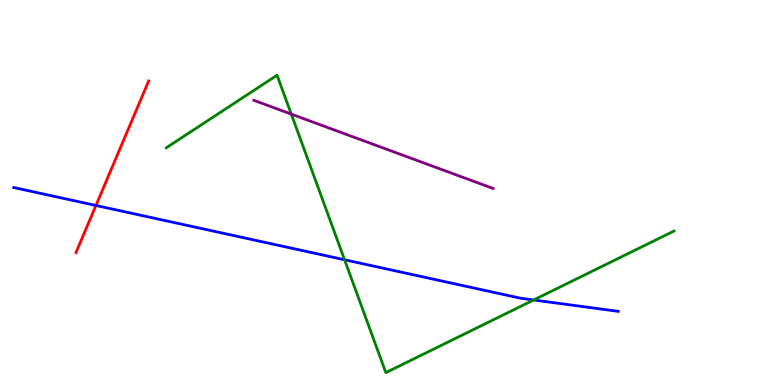[{'lines': ['blue', 'red'], 'intersections': [{'x': 1.24, 'y': 4.66}]}, {'lines': ['green', 'red'], 'intersections': []}, {'lines': ['purple', 'red'], 'intersections': []}, {'lines': ['blue', 'green'], 'intersections': [{'x': 4.45, 'y': 3.25}, {'x': 6.89, 'y': 2.21}]}, {'lines': ['blue', 'purple'], 'intersections': []}, {'lines': ['green', 'purple'], 'intersections': [{'x': 3.76, 'y': 7.04}]}]